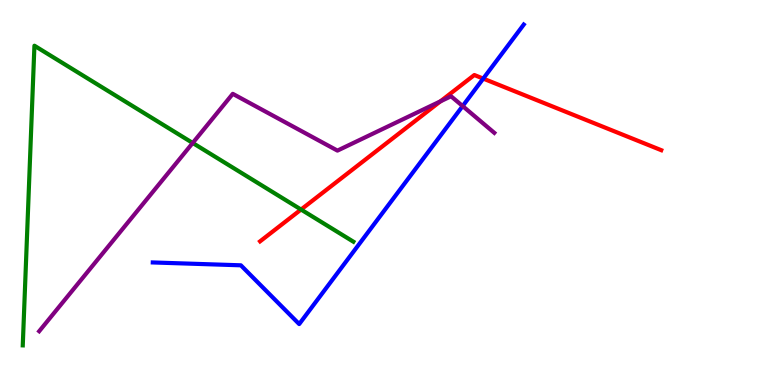[{'lines': ['blue', 'red'], 'intersections': [{'x': 6.24, 'y': 7.96}]}, {'lines': ['green', 'red'], 'intersections': [{'x': 3.88, 'y': 4.56}]}, {'lines': ['purple', 'red'], 'intersections': [{'x': 5.68, 'y': 7.37}]}, {'lines': ['blue', 'green'], 'intersections': []}, {'lines': ['blue', 'purple'], 'intersections': [{'x': 5.97, 'y': 7.24}]}, {'lines': ['green', 'purple'], 'intersections': [{'x': 2.49, 'y': 6.29}]}]